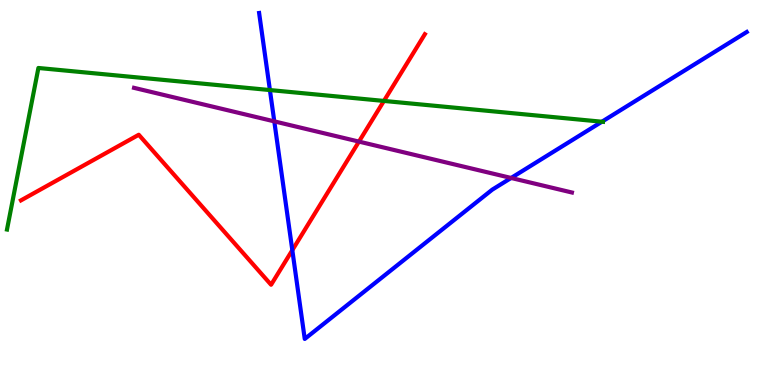[{'lines': ['blue', 'red'], 'intersections': [{'x': 3.77, 'y': 3.5}]}, {'lines': ['green', 'red'], 'intersections': [{'x': 4.95, 'y': 7.38}]}, {'lines': ['purple', 'red'], 'intersections': [{'x': 4.63, 'y': 6.32}]}, {'lines': ['blue', 'green'], 'intersections': [{'x': 3.48, 'y': 7.66}, {'x': 7.77, 'y': 6.84}]}, {'lines': ['blue', 'purple'], 'intersections': [{'x': 3.54, 'y': 6.85}, {'x': 6.59, 'y': 5.38}]}, {'lines': ['green', 'purple'], 'intersections': []}]